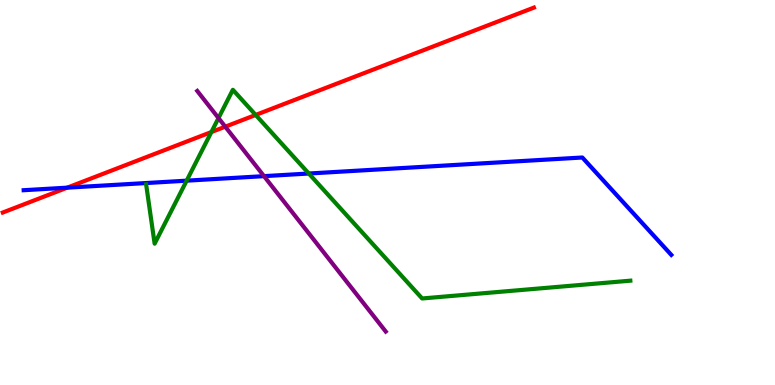[{'lines': ['blue', 'red'], 'intersections': [{'x': 0.867, 'y': 5.13}]}, {'lines': ['green', 'red'], 'intersections': [{'x': 2.73, 'y': 6.57}, {'x': 3.3, 'y': 7.01}]}, {'lines': ['purple', 'red'], 'intersections': [{'x': 2.91, 'y': 6.71}]}, {'lines': ['blue', 'green'], 'intersections': [{'x': 2.41, 'y': 5.31}, {'x': 3.98, 'y': 5.49}]}, {'lines': ['blue', 'purple'], 'intersections': [{'x': 3.41, 'y': 5.42}]}, {'lines': ['green', 'purple'], 'intersections': [{'x': 2.82, 'y': 6.93}]}]